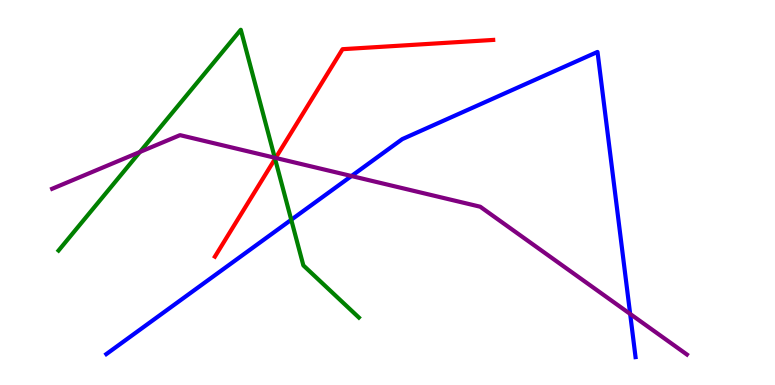[{'lines': ['blue', 'red'], 'intersections': []}, {'lines': ['green', 'red'], 'intersections': [{'x': 3.55, 'y': 5.87}]}, {'lines': ['purple', 'red'], 'intersections': [{'x': 3.56, 'y': 5.9}]}, {'lines': ['blue', 'green'], 'intersections': [{'x': 3.76, 'y': 4.29}]}, {'lines': ['blue', 'purple'], 'intersections': [{'x': 4.54, 'y': 5.43}, {'x': 8.13, 'y': 1.85}]}, {'lines': ['green', 'purple'], 'intersections': [{'x': 1.81, 'y': 6.05}, {'x': 3.55, 'y': 5.9}]}]